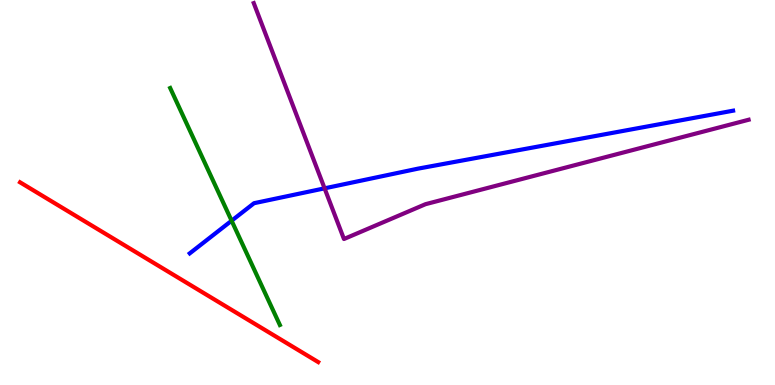[{'lines': ['blue', 'red'], 'intersections': []}, {'lines': ['green', 'red'], 'intersections': []}, {'lines': ['purple', 'red'], 'intersections': []}, {'lines': ['blue', 'green'], 'intersections': [{'x': 2.99, 'y': 4.27}]}, {'lines': ['blue', 'purple'], 'intersections': [{'x': 4.19, 'y': 5.11}]}, {'lines': ['green', 'purple'], 'intersections': []}]